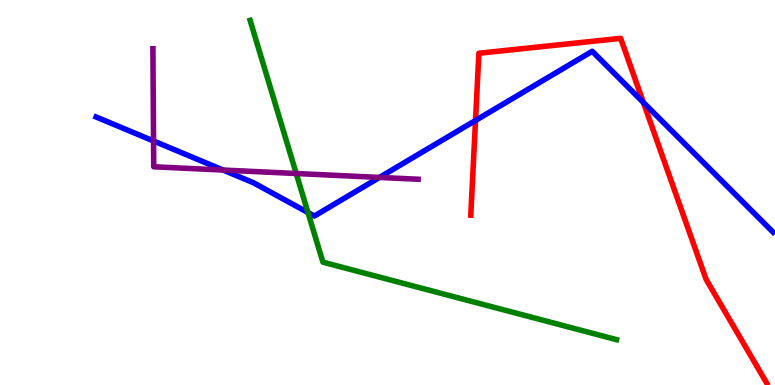[{'lines': ['blue', 'red'], 'intersections': [{'x': 6.14, 'y': 6.87}, {'x': 8.3, 'y': 7.34}]}, {'lines': ['green', 'red'], 'intersections': []}, {'lines': ['purple', 'red'], 'intersections': []}, {'lines': ['blue', 'green'], 'intersections': [{'x': 3.97, 'y': 4.48}]}, {'lines': ['blue', 'purple'], 'intersections': [{'x': 1.98, 'y': 6.34}, {'x': 2.88, 'y': 5.58}, {'x': 4.9, 'y': 5.39}]}, {'lines': ['green', 'purple'], 'intersections': [{'x': 3.82, 'y': 5.49}]}]